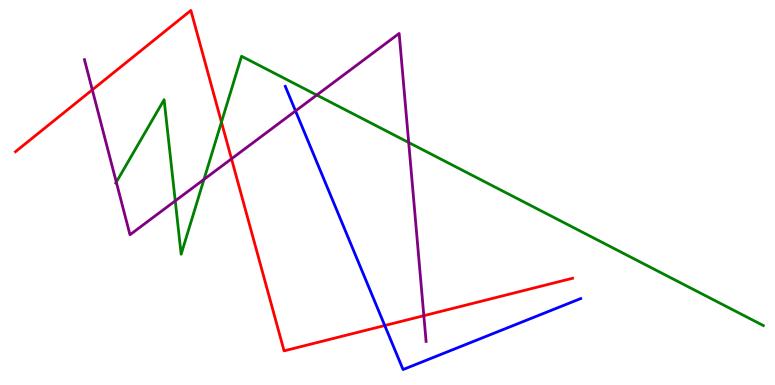[{'lines': ['blue', 'red'], 'intersections': [{'x': 4.96, 'y': 1.54}]}, {'lines': ['green', 'red'], 'intersections': [{'x': 2.86, 'y': 6.83}]}, {'lines': ['purple', 'red'], 'intersections': [{'x': 1.19, 'y': 7.67}, {'x': 2.99, 'y': 5.87}, {'x': 5.47, 'y': 1.8}]}, {'lines': ['blue', 'green'], 'intersections': []}, {'lines': ['blue', 'purple'], 'intersections': [{'x': 3.81, 'y': 7.12}]}, {'lines': ['green', 'purple'], 'intersections': [{'x': 1.5, 'y': 5.27}, {'x': 2.26, 'y': 4.78}, {'x': 2.63, 'y': 5.34}, {'x': 4.09, 'y': 7.53}, {'x': 5.27, 'y': 6.3}]}]